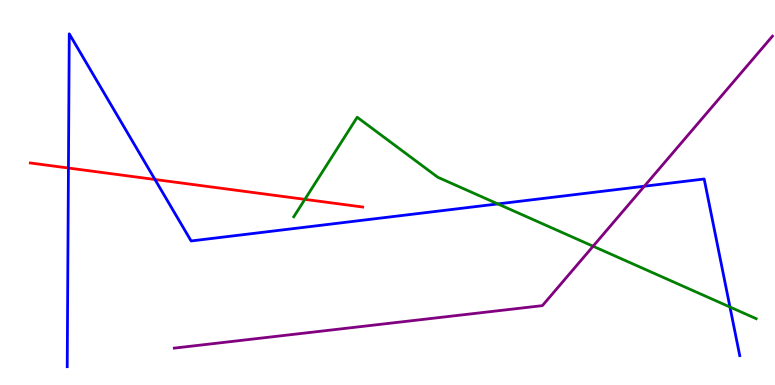[{'lines': ['blue', 'red'], 'intersections': [{'x': 0.883, 'y': 5.64}, {'x': 2.0, 'y': 5.34}]}, {'lines': ['green', 'red'], 'intersections': [{'x': 3.93, 'y': 4.82}]}, {'lines': ['purple', 'red'], 'intersections': []}, {'lines': ['blue', 'green'], 'intersections': [{'x': 6.42, 'y': 4.7}, {'x': 9.42, 'y': 2.03}]}, {'lines': ['blue', 'purple'], 'intersections': [{'x': 8.31, 'y': 5.16}]}, {'lines': ['green', 'purple'], 'intersections': [{'x': 7.65, 'y': 3.6}]}]